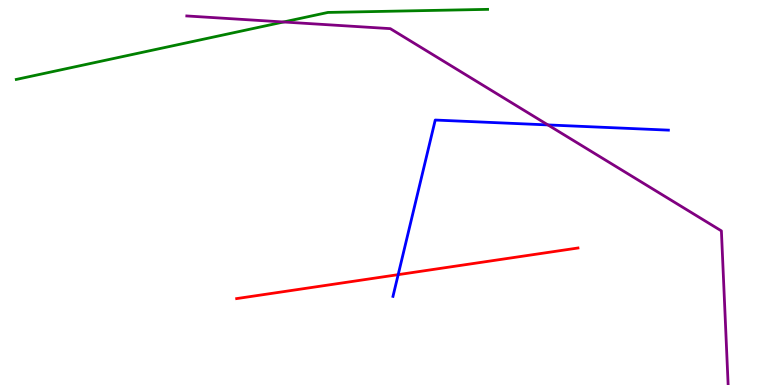[{'lines': ['blue', 'red'], 'intersections': [{'x': 5.14, 'y': 2.87}]}, {'lines': ['green', 'red'], 'intersections': []}, {'lines': ['purple', 'red'], 'intersections': []}, {'lines': ['blue', 'green'], 'intersections': []}, {'lines': ['blue', 'purple'], 'intersections': [{'x': 7.07, 'y': 6.76}]}, {'lines': ['green', 'purple'], 'intersections': [{'x': 3.66, 'y': 9.43}]}]